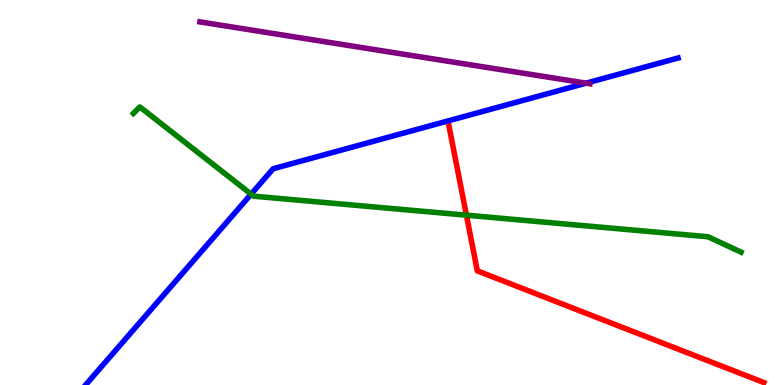[{'lines': ['blue', 'red'], 'intersections': []}, {'lines': ['green', 'red'], 'intersections': [{'x': 6.02, 'y': 4.41}]}, {'lines': ['purple', 'red'], 'intersections': []}, {'lines': ['blue', 'green'], 'intersections': [{'x': 3.24, 'y': 4.96}]}, {'lines': ['blue', 'purple'], 'intersections': [{'x': 7.56, 'y': 7.84}]}, {'lines': ['green', 'purple'], 'intersections': []}]